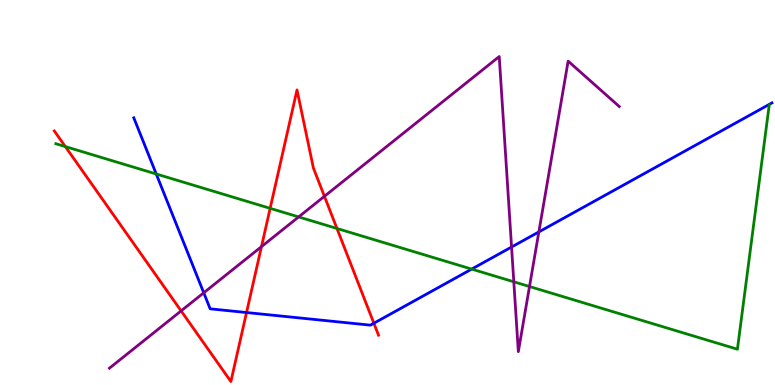[{'lines': ['blue', 'red'], 'intersections': [{'x': 3.18, 'y': 1.88}, {'x': 4.82, 'y': 1.6}]}, {'lines': ['green', 'red'], 'intersections': [{'x': 0.843, 'y': 6.19}, {'x': 3.49, 'y': 4.59}, {'x': 4.35, 'y': 4.07}]}, {'lines': ['purple', 'red'], 'intersections': [{'x': 2.34, 'y': 1.93}, {'x': 3.37, 'y': 3.59}, {'x': 4.19, 'y': 4.9}]}, {'lines': ['blue', 'green'], 'intersections': [{'x': 2.02, 'y': 5.48}, {'x': 6.09, 'y': 3.01}]}, {'lines': ['blue', 'purple'], 'intersections': [{'x': 2.63, 'y': 2.4}, {'x': 6.6, 'y': 3.58}, {'x': 6.95, 'y': 3.98}]}, {'lines': ['green', 'purple'], 'intersections': [{'x': 3.85, 'y': 4.37}, {'x': 6.63, 'y': 2.68}, {'x': 6.83, 'y': 2.56}]}]